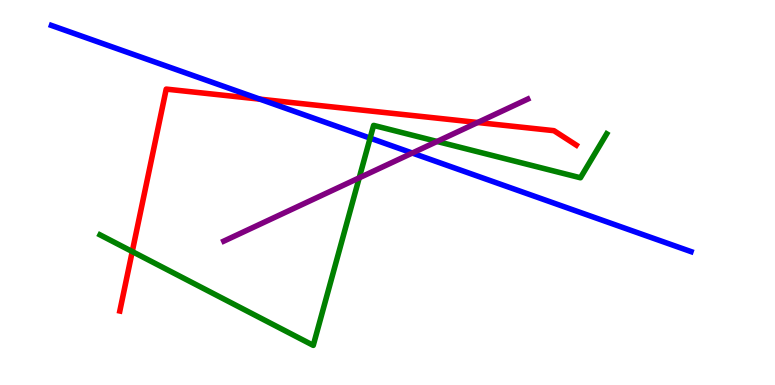[{'lines': ['blue', 'red'], 'intersections': [{'x': 3.35, 'y': 7.42}]}, {'lines': ['green', 'red'], 'intersections': [{'x': 1.71, 'y': 3.47}]}, {'lines': ['purple', 'red'], 'intersections': [{'x': 6.16, 'y': 6.82}]}, {'lines': ['blue', 'green'], 'intersections': [{'x': 4.78, 'y': 6.41}]}, {'lines': ['blue', 'purple'], 'intersections': [{'x': 5.32, 'y': 6.02}]}, {'lines': ['green', 'purple'], 'intersections': [{'x': 4.64, 'y': 5.38}, {'x': 5.64, 'y': 6.33}]}]